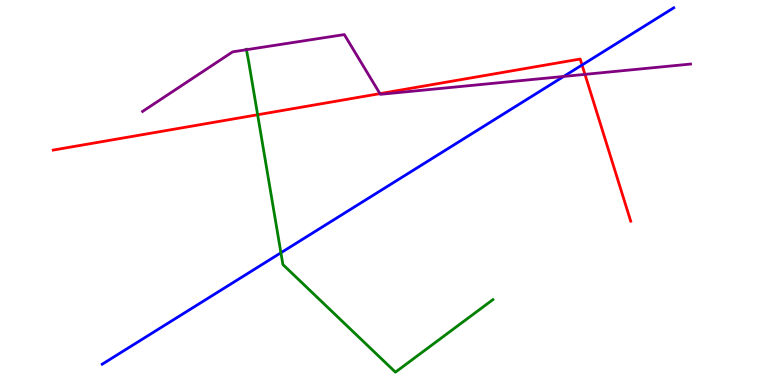[{'lines': ['blue', 'red'], 'intersections': [{'x': 7.51, 'y': 8.31}]}, {'lines': ['green', 'red'], 'intersections': [{'x': 3.32, 'y': 7.02}]}, {'lines': ['purple', 'red'], 'intersections': [{'x': 4.9, 'y': 7.57}, {'x': 7.55, 'y': 8.07}]}, {'lines': ['blue', 'green'], 'intersections': [{'x': 3.62, 'y': 3.43}]}, {'lines': ['blue', 'purple'], 'intersections': [{'x': 7.27, 'y': 8.01}]}, {'lines': ['green', 'purple'], 'intersections': [{'x': 3.18, 'y': 8.71}]}]